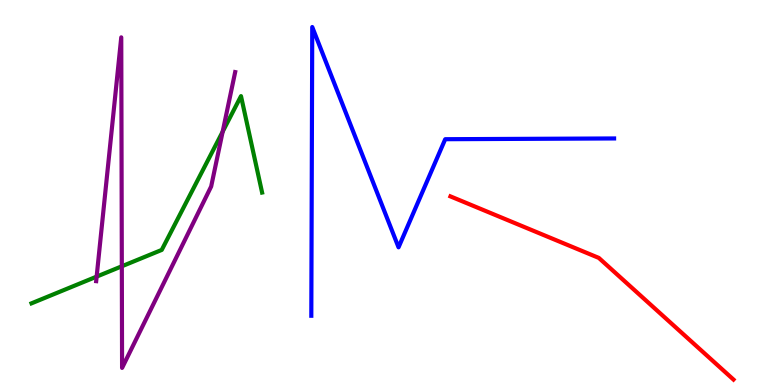[{'lines': ['blue', 'red'], 'intersections': []}, {'lines': ['green', 'red'], 'intersections': []}, {'lines': ['purple', 'red'], 'intersections': []}, {'lines': ['blue', 'green'], 'intersections': []}, {'lines': ['blue', 'purple'], 'intersections': []}, {'lines': ['green', 'purple'], 'intersections': [{'x': 1.25, 'y': 2.82}, {'x': 1.57, 'y': 3.08}, {'x': 2.87, 'y': 6.58}]}]